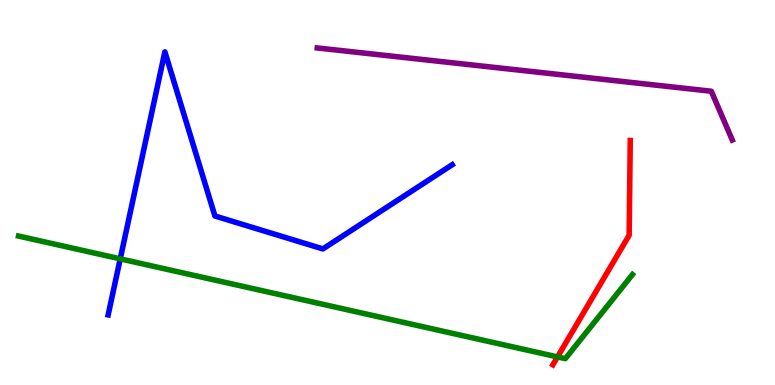[{'lines': ['blue', 'red'], 'intersections': []}, {'lines': ['green', 'red'], 'intersections': [{'x': 7.19, 'y': 0.729}]}, {'lines': ['purple', 'red'], 'intersections': []}, {'lines': ['blue', 'green'], 'intersections': [{'x': 1.55, 'y': 3.28}]}, {'lines': ['blue', 'purple'], 'intersections': []}, {'lines': ['green', 'purple'], 'intersections': []}]